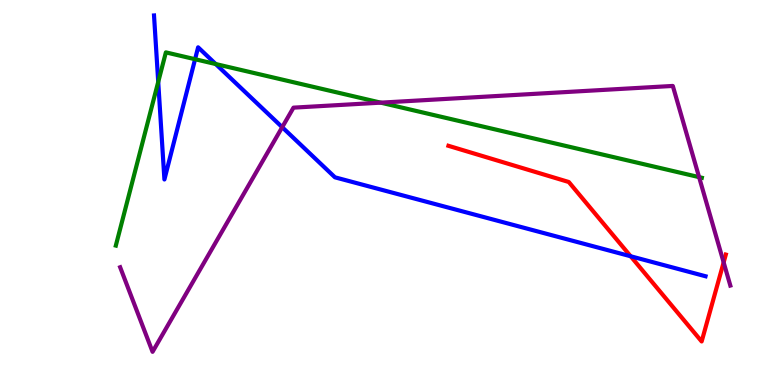[{'lines': ['blue', 'red'], 'intersections': [{'x': 8.14, 'y': 3.34}]}, {'lines': ['green', 'red'], 'intersections': []}, {'lines': ['purple', 'red'], 'intersections': [{'x': 9.34, 'y': 3.18}]}, {'lines': ['blue', 'green'], 'intersections': [{'x': 2.04, 'y': 7.87}, {'x': 2.52, 'y': 8.46}, {'x': 2.78, 'y': 8.34}]}, {'lines': ['blue', 'purple'], 'intersections': [{'x': 3.64, 'y': 6.7}]}, {'lines': ['green', 'purple'], 'intersections': [{'x': 4.91, 'y': 7.33}, {'x': 9.02, 'y': 5.4}]}]